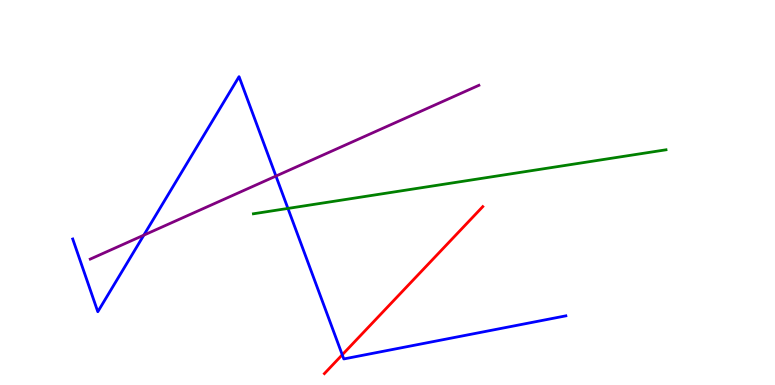[{'lines': ['blue', 'red'], 'intersections': [{'x': 4.42, 'y': 0.785}]}, {'lines': ['green', 'red'], 'intersections': []}, {'lines': ['purple', 'red'], 'intersections': []}, {'lines': ['blue', 'green'], 'intersections': [{'x': 3.72, 'y': 4.59}]}, {'lines': ['blue', 'purple'], 'intersections': [{'x': 1.86, 'y': 3.89}, {'x': 3.56, 'y': 5.43}]}, {'lines': ['green', 'purple'], 'intersections': []}]